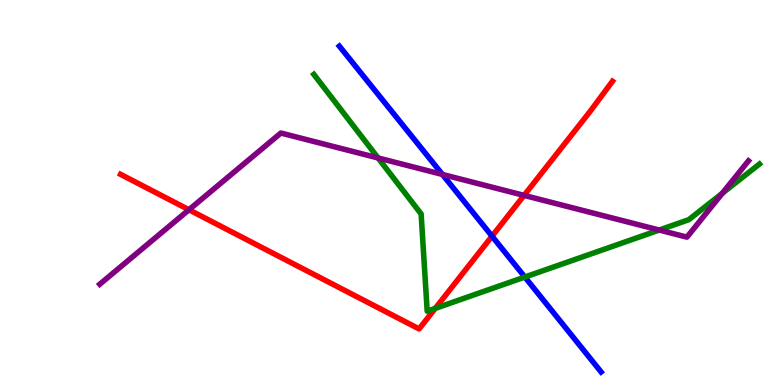[{'lines': ['blue', 'red'], 'intersections': [{'x': 6.35, 'y': 3.87}]}, {'lines': ['green', 'red'], 'intersections': [{'x': 5.62, 'y': 1.99}]}, {'lines': ['purple', 'red'], 'intersections': [{'x': 2.44, 'y': 4.55}, {'x': 6.76, 'y': 4.92}]}, {'lines': ['blue', 'green'], 'intersections': [{'x': 6.77, 'y': 2.8}]}, {'lines': ['blue', 'purple'], 'intersections': [{'x': 5.71, 'y': 5.47}]}, {'lines': ['green', 'purple'], 'intersections': [{'x': 4.88, 'y': 5.9}, {'x': 8.51, 'y': 4.03}, {'x': 9.32, 'y': 4.98}]}]